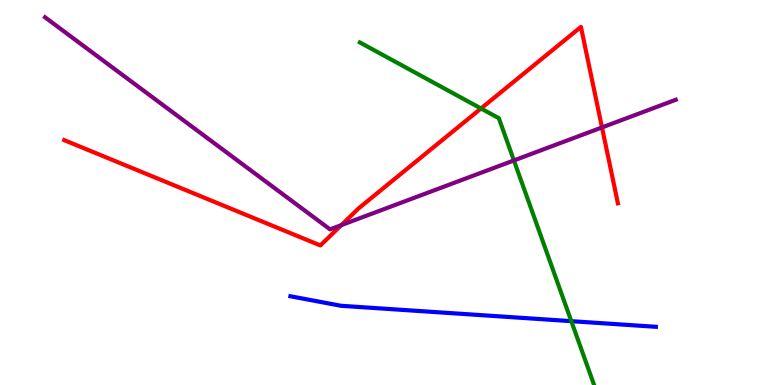[{'lines': ['blue', 'red'], 'intersections': []}, {'lines': ['green', 'red'], 'intersections': [{'x': 6.21, 'y': 7.18}]}, {'lines': ['purple', 'red'], 'intersections': [{'x': 4.4, 'y': 4.15}, {'x': 7.77, 'y': 6.69}]}, {'lines': ['blue', 'green'], 'intersections': [{'x': 7.37, 'y': 1.66}]}, {'lines': ['blue', 'purple'], 'intersections': []}, {'lines': ['green', 'purple'], 'intersections': [{'x': 6.63, 'y': 5.83}]}]